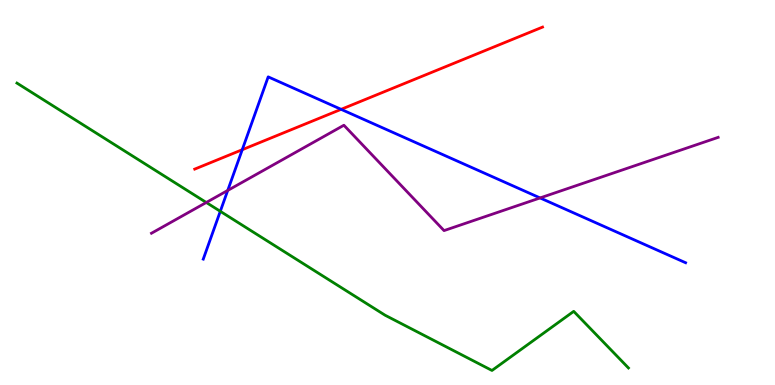[{'lines': ['blue', 'red'], 'intersections': [{'x': 3.13, 'y': 6.11}, {'x': 4.4, 'y': 7.16}]}, {'lines': ['green', 'red'], 'intersections': []}, {'lines': ['purple', 'red'], 'intersections': []}, {'lines': ['blue', 'green'], 'intersections': [{'x': 2.84, 'y': 4.51}]}, {'lines': ['blue', 'purple'], 'intersections': [{'x': 2.94, 'y': 5.05}, {'x': 6.97, 'y': 4.86}]}, {'lines': ['green', 'purple'], 'intersections': [{'x': 2.66, 'y': 4.74}]}]